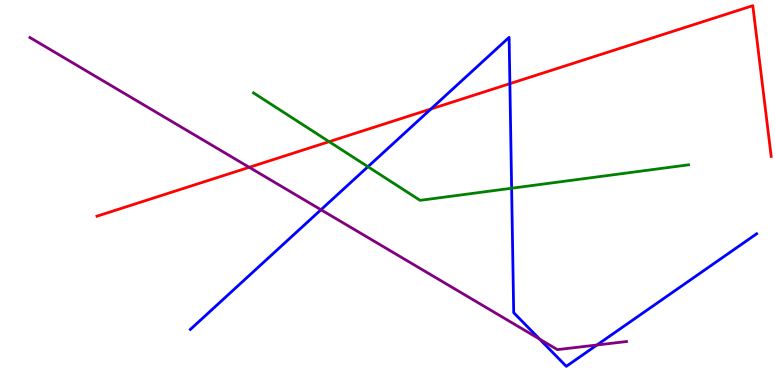[{'lines': ['blue', 'red'], 'intersections': [{'x': 5.56, 'y': 7.17}, {'x': 6.58, 'y': 7.83}]}, {'lines': ['green', 'red'], 'intersections': [{'x': 4.25, 'y': 6.32}]}, {'lines': ['purple', 'red'], 'intersections': [{'x': 3.22, 'y': 5.65}]}, {'lines': ['blue', 'green'], 'intersections': [{'x': 4.75, 'y': 5.67}, {'x': 6.6, 'y': 5.11}]}, {'lines': ['blue', 'purple'], 'intersections': [{'x': 4.14, 'y': 4.55}, {'x': 6.96, 'y': 1.19}, {'x': 7.7, 'y': 1.04}]}, {'lines': ['green', 'purple'], 'intersections': []}]